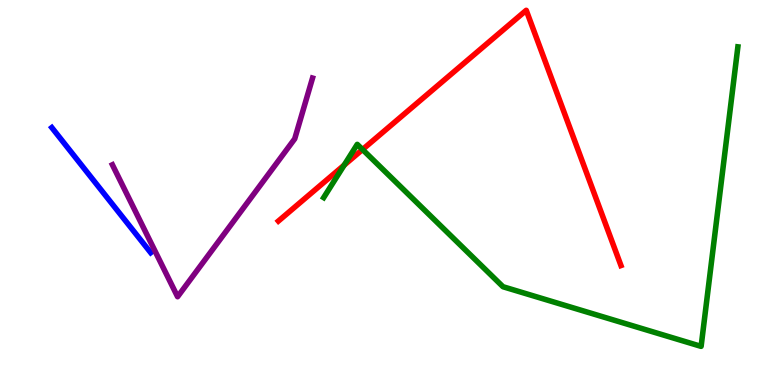[{'lines': ['blue', 'red'], 'intersections': []}, {'lines': ['green', 'red'], 'intersections': [{'x': 4.44, 'y': 5.71}, {'x': 4.68, 'y': 6.12}]}, {'lines': ['purple', 'red'], 'intersections': []}, {'lines': ['blue', 'green'], 'intersections': []}, {'lines': ['blue', 'purple'], 'intersections': []}, {'lines': ['green', 'purple'], 'intersections': []}]